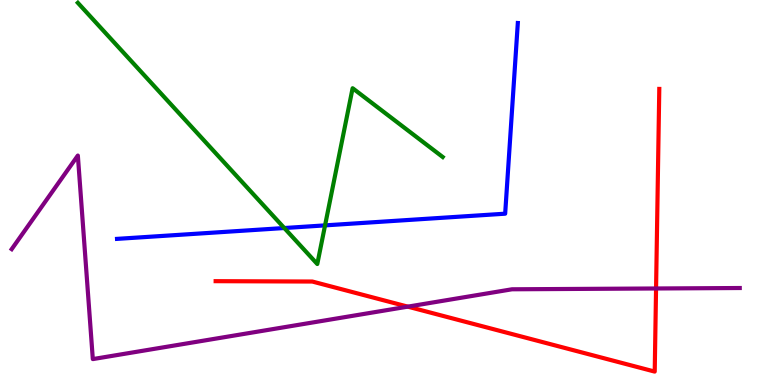[{'lines': ['blue', 'red'], 'intersections': []}, {'lines': ['green', 'red'], 'intersections': []}, {'lines': ['purple', 'red'], 'intersections': [{'x': 5.26, 'y': 2.04}, {'x': 8.47, 'y': 2.51}]}, {'lines': ['blue', 'green'], 'intersections': [{'x': 3.67, 'y': 4.08}, {'x': 4.19, 'y': 4.15}]}, {'lines': ['blue', 'purple'], 'intersections': []}, {'lines': ['green', 'purple'], 'intersections': []}]